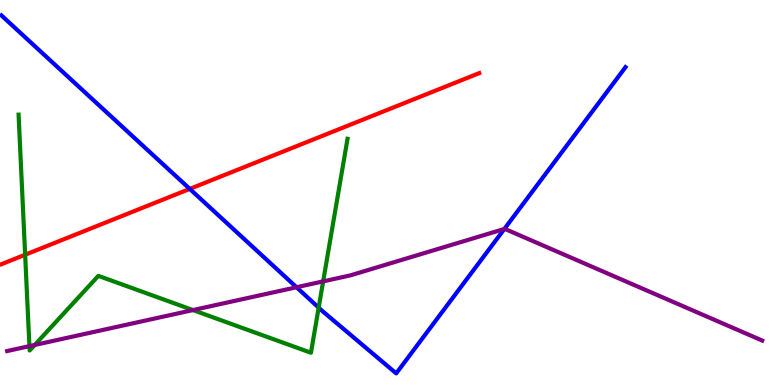[{'lines': ['blue', 'red'], 'intersections': [{'x': 2.45, 'y': 5.09}]}, {'lines': ['green', 'red'], 'intersections': [{'x': 0.324, 'y': 3.38}]}, {'lines': ['purple', 'red'], 'intersections': []}, {'lines': ['blue', 'green'], 'intersections': [{'x': 4.11, 'y': 2.01}]}, {'lines': ['blue', 'purple'], 'intersections': [{'x': 3.83, 'y': 2.54}, {'x': 6.51, 'y': 4.05}]}, {'lines': ['green', 'purple'], 'intersections': [{'x': 0.38, 'y': 1.01}, {'x': 0.448, 'y': 1.04}, {'x': 2.49, 'y': 1.95}, {'x': 4.17, 'y': 2.69}]}]